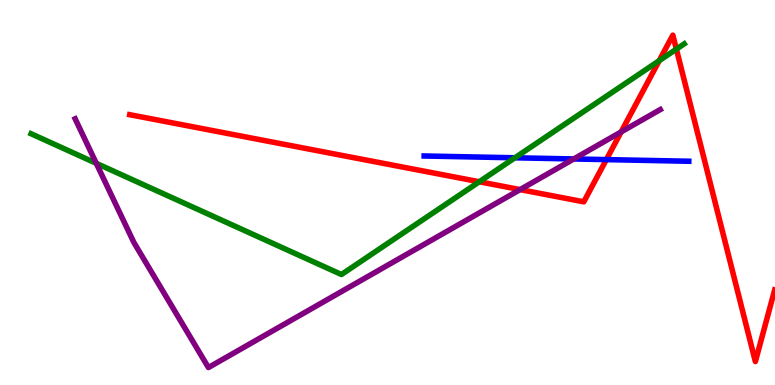[{'lines': ['blue', 'red'], 'intersections': [{'x': 7.82, 'y': 5.85}]}, {'lines': ['green', 'red'], 'intersections': [{'x': 6.18, 'y': 5.28}, {'x': 8.51, 'y': 8.42}, {'x': 8.73, 'y': 8.72}]}, {'lines': ['purple', 'red'], 'intersections': [{'x': 6.71, 'y': 5.08}, {'x': 8.01, 'y': 6.57}]}, {'lines': ['blue', 'green'], 'intersections': [{'x': 6.64, 'y': 5.9}]}, {'lines': ['blue', 'purple'], 'intersections': [{'x': 7.4, 'y': 5.87}]}, {'lines': ['green', 'purple'], 'intersections': [{'x': 1.24, 'y': 5.76}]}]